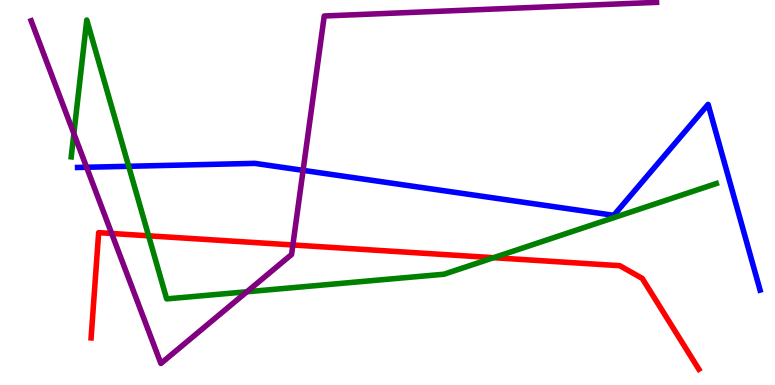[{'lines': ['blue', 'red'], 'intersections': []}, {'lines': ['green', 'red'], 'intersections': [{'x': 1.92, 'y': 3.87}, {'x': 6.37, 'y': 3.31}]}, {'lines': ['purple', 'red'], 'intersections': [{'x': 1.44, 'y': 3.94}, {'x': 3.78, 'y': 3.64}]}, {'lines': ['blue', 'green'], 'intersections': [{'x': 1.66, 'y': 5.68}]}, {'lines': ['blue', 'purple'], 'intersections': [{'x': 1.12, 'y': 5.66}, {'x': 3.91, 'y': 5.58}]}, {'lines': ['green', 'purple'], 'intersections': [{'x': 0.953, 'y': 6.53}, {'x': 3.19, 'y': 2.42}]}]